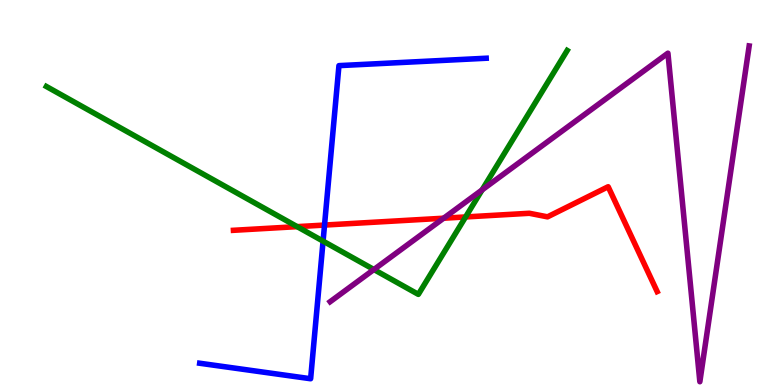[{'lines': ['blue', 'red'], 'intersections': [{'x': 4.19, 'y': 4.15}]}, {'lines': ['green', 'red'], 'intersections': [{'x': 3.83, 'y': 4.11}, {'x': 6.01, 'y': 4.37}]}, {'lines': ['purple', 'red'], 'intersections': [{'x': 5.72, 'y': 4.33}]}, {'lines': ['blue', 'green'], 'intersections': [{'x': 4.17, 'y': 3.74}]}, {'lines': ['blue', 'purple'], 'intersections': []}, {'lines': ['green', 'purple'], 'intersections': [{'x': 4.82, 'y': 3.0}, {'x': 6.22, 'y': 5.07}]}]